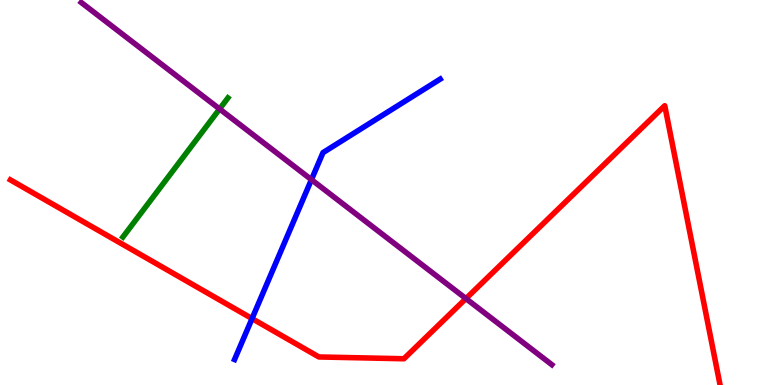[{'lines': ['blue', 'red'], 'intersections': [{'x': 3.25, 'y': 1.72}]}, {'lines': ['green', 'red'], 'intersections': []}, {'lines': ['purple', 'red'], 'intersections': [{'x': 6.01, 'y': 2.24}]}, {'lines': ['blue', 'green'], 'intersections': []}, {'lines': ['blue', 'purple'], 'intersections': [{'x': 4.02, 'y': 5.33}]}, {'lines': ['green', 'purple'], 'intersections': [{'x': 2.83, 'y': 7.17}]}]